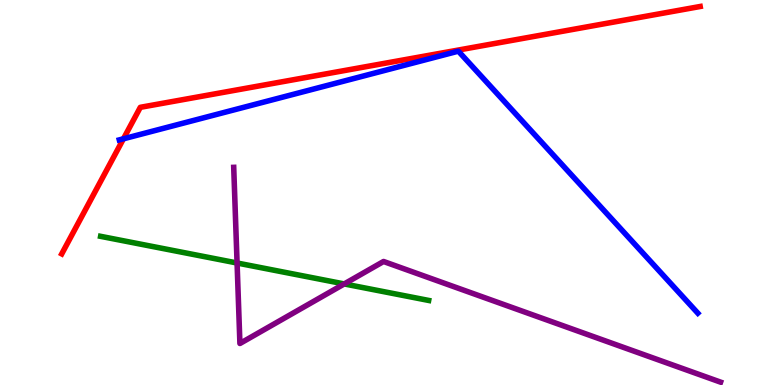[{'lines': ['blue', 'red'], 'intersections': [{'x': 1.59, 'y': 6.39}]}, {'lines': ['green', 'red'], 'intersections': []}, {'lines': ['purple', 'red'], 'intersections': []}, {'lines': ['blue', 'green'], 'intersections': []}, {'lines': ['blue', 'purple'], 'intersections': []}, {'lines': ['green', 'purple'], 'intersections': [{'x': 3.06, 'y': 3.17}, {'x': 4.44, 'y': 2.63}]}]